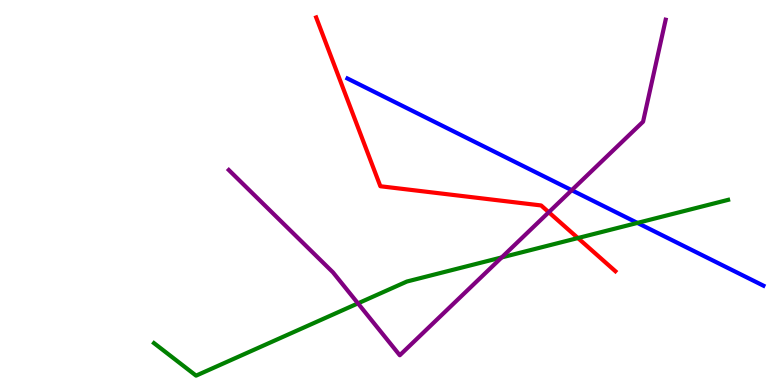[{'lines': ['blue', 'red'], 'intersections': []}, {'lines': ['green', 'red'], 'intersections': [{'x': 7.46, 'y': 3.82}]}, {'lines': ['purple', 'red'], 'intersections': [{'x': 7.08, 'y': 4.49}]}, {'lines': ['blue', 'green'], 'intersections': [{'x': 8.22, 'y': 4.21}]}, {'lines': ['blue', 'purple'], 'intersections': [{'x': 7.38, 'y': 5.06}]}, {'lines': ['green', 'purple'], 'intersections': [{'x': 4.62, 'y': 2.12}, {'x': 6.47, 'y': 3.31}]}]